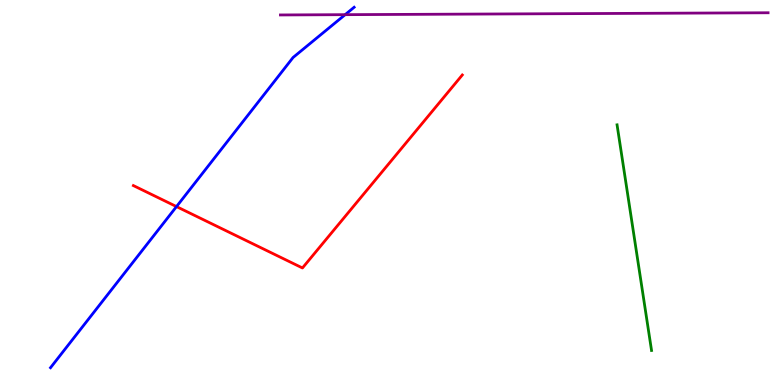[{'lines': ['blue', 'red'], 'intersections': [{'x': 2.28, 'y': 4.63}]}, {'lines': ['green', 'red'], 'intersections': []}, {'lines': ['purple', 'red'], 'intersections': []}, {'lines': ['blue', 'green'], 'intersections': []}, {'lines': ['blue', 'purple'], 'intersections': [{'x': 4.45, 'y': 9.62}]}, {'lines': ['green', 'purple'], 'intersections': []}]